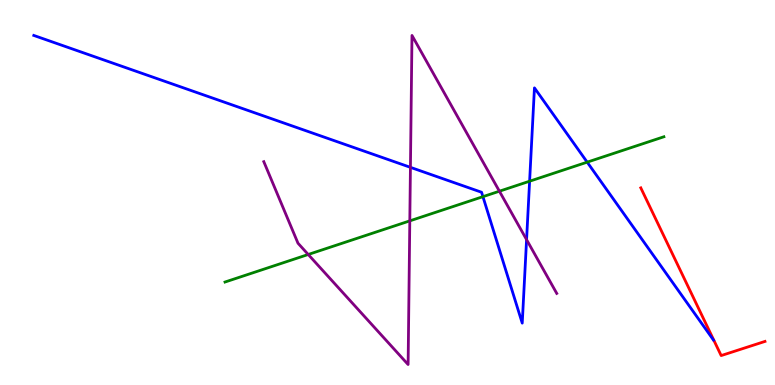[{'lines': ['blue', 'red'], 'intersections': []}, {'lines': ['green', 'red'], 'intersections': []}, {'lines': ['purple', 'red'], 'intersections': []}, {'lines': ['blue', 'green'], 'intersections': [{'x': 6.23, 'y': 4.89}, {'x': 6.83, 'y': 5.29}, {'x': 7.58, 'y': 5.79}]}, {'lines': ['blue', 'purple'], 'intersections': [{'x': 5.3, 'y': 5.65}, {'x': 6.79, 'y': 3.78}]}, {'lines': ['green', 'purple'], 'intersections': [{'x': 3.98, 'y': 3.39}, {'x': 5.29, 'y': 4.26}, {'x': 6.44, 'y': 5.03}]}]